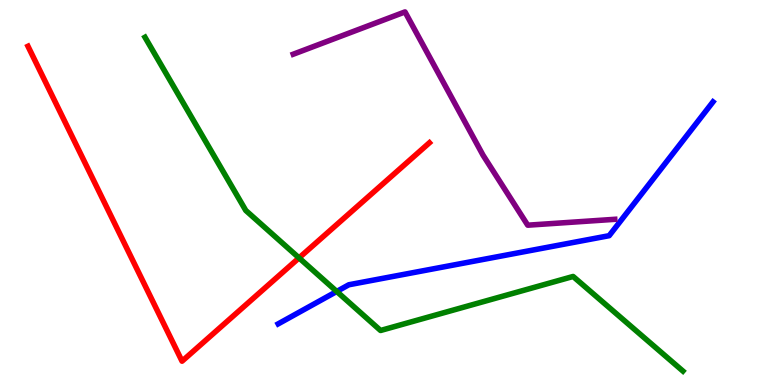[{'lines': ['blue', 'red'], 'intersections': []}, {'lines': ['green', 'red'], 'intersections': [{'x': 3.86, 'y': 3.3}]}, {'lines': ['purple', 'red'], 'intersections': []}, {'lines': ['blue', 'green'], 'intersections': [{'x': 4.34, 'y': 2.43}]}, {'lines': ['blue', 'purple'], 'intersections': []}, {'lines': ['green', 'purple'], 'intersections': []}]